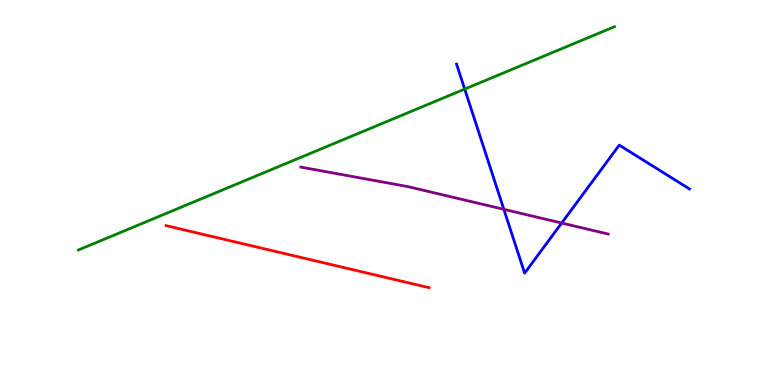[{'lines': ['blue', 'red'], 'intersections': []}, {'lines': ['green', 'red'], 'intersections': []}, {'lines': ['purple', 'red'], 'intersections': []}, {'lines': ['blue', 'green'], 'intersections': [{'x': 6.0, 'y': 7.69}]}, {'lines': ['blue', 'purple'], 'intersections': [{'x': 6.5, 'y': 4.56}, {'x': 7.25, 'y': 4.21}]}, {'lines': ['green', 'purple'], 'intersections': []}]